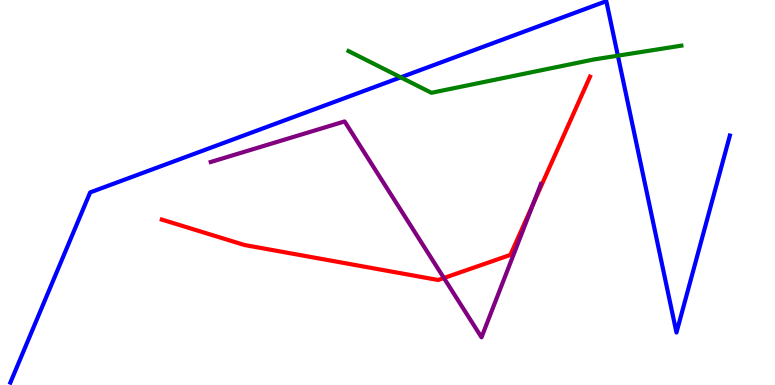[{'lines': ['blue', 'red'], 'intersections': []}, {'lines': ['green', 'red'], 'intersections': []}, {'lines': ['purple', 'red'], 'intersections': [{'x': 5.73, 'y': 2.78}, {'x': 6.88, 'y': 4.73}]}, {'lines': ['blue', 'green'], 'intersections': [{'x': 5.17, 'y': 7.99}, {'x': 7.97, 'y': 8.55}]}, {'lines': ['blue', 'purple'], 'intersections': []}, {'lines': ['green', 'purple'], 'intersections': []}]